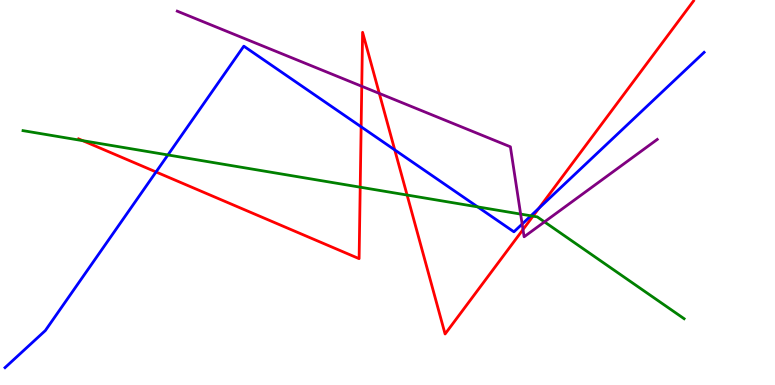[{'lines': ['blue', 'red'], 'intersections': [{'x': 2.01, 'y': 5.53}, {'x': 4.66, 'y': 6.71}, {'x': 5.09, 'y': 6.11}, {'x': 6.95, 'y': 4.59}]}, {'lines': ['green', 'red'], 'intersections': [{'x': 1.07, 'y': 6.35}, {'x': 4.65, 'y': 5.14}, {'x': 5.25, 'y': 4.93}, {'x': 6.88, 'y': 4.39}]}, {'lines': ['purple', 'red'], 'intersections': [{'x': 4.67, 'y': 7.76}, {'x': 4.89, 'y': 7.57}, {'x': 6.75, 'y': 4.04}]}, {'lines': ['blue', 'green'], 'intersections': [{'x': 2.17, 'y': 5.98}, {'x': 6.16, 'y': 4.63}, {'x': 6.85, 'y': 4.39}]}, {'lines': ['blue', 'purple'], 'intersections': [{'x': 6.74, 'y': 4.18}]}, {'lines': ['green', 'purple'], 'intersections': [{'x': 6.72, 'y': 4.44}, {'x': 7.03, 'y': 4.24}]}]